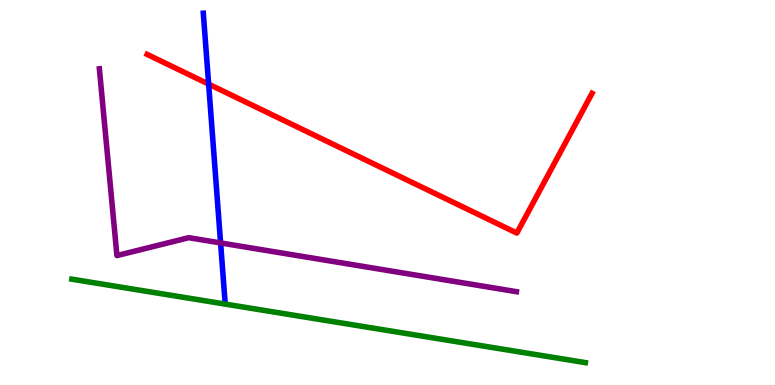[{'lines': ['blue', 'red'], 'intersections': [{'x': 2.69, 'y': 7.82}]}, {'lines': ['green', 'red'], 'intersections': []}, {'lines': ['purple', 'red'], 'intersections': []}, {'lines': ['blue', 'green'], 'intersections': []}, {'lines': ['blue', 'purple'], 'intersections': [{'x': 2.85, 'y': 3.69}]}, {'lines': ['green', 'purple'], 'intersections': []}]